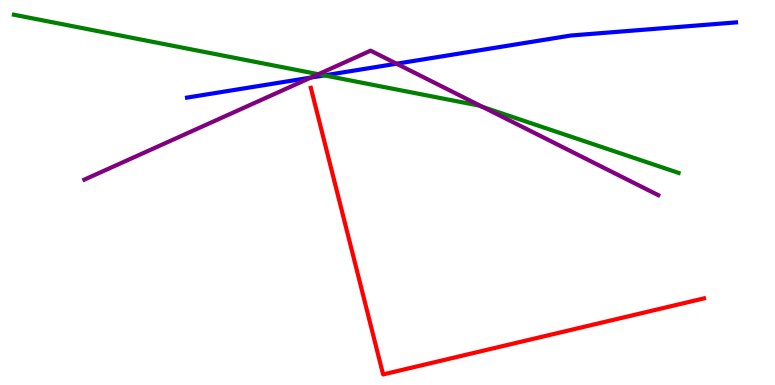[{'lines': ['blue', 'red'], 'intersections': []}, {'lines': ['green', 'red'], 'intersections': []}, {'lines': ['purple', 'red'], 'intersections': []}, {'lines': ['blue', 'green'], 'intersections': [{'x': 4.19, 'y': 8.04}]}, {'lines': ['blue', 'purple'], 'intersections': [{'x': 4.01, 'y': 7.99}, {'x': 5.12, 'y': 8.35}]}, {'lines': ['green', 'purple'], 'intersections': [{'x': 4.11, 'y': 8.07}, {'x': 6.23, 'y': 7.22}]}]